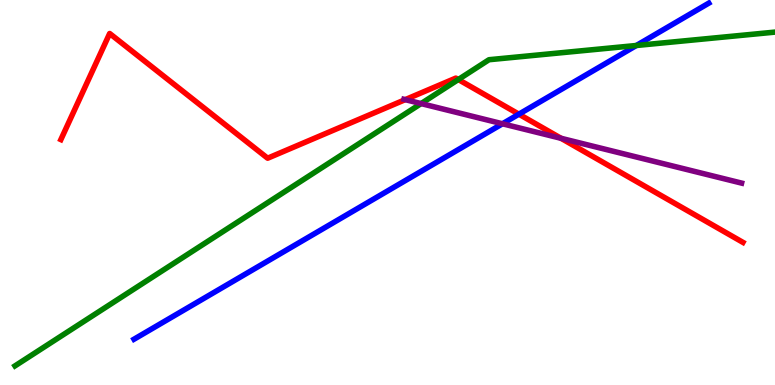[{'lines': ['blue', 'red'], 'intersections': [{'x': 6.7, 'y': 7.03}]}, {'lines': ['green', 'red'], 'intersections': [{'x': 5.91, 'y': 7.93}]}, {'lines': ['purple', 'red'], 'intersections': [{'x': 5.23, 'y': 7.41}, {'x': 7.24, 'y': 6.41}]}, {'lines': ['blue', 'green'], 'intersections': [{'x': 8.21, 'y': 8.82}]}, {'lines': ['blue', 'purple'], 'intersections': [{'x': 6.48, 'y': 6.79}]}, {'lines': ['green', 'purple'], 'intersections': [{'x': 5.43, 'y': 7.31}]}]